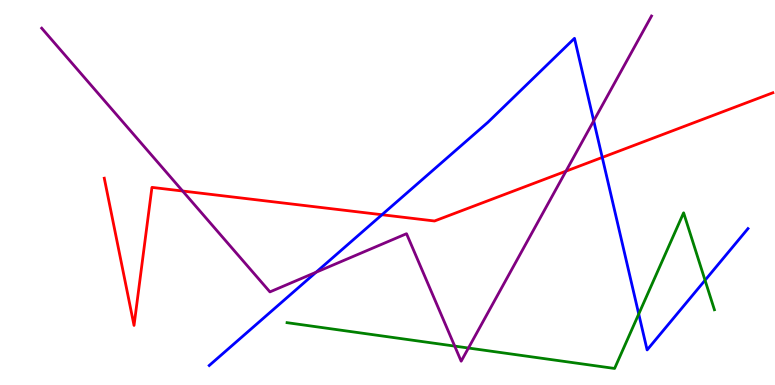[{'lines': ['blue', 'red'], 'intersections': [{'x': 4.93, 'y': 4.42}, {'x': 7.77, 'y': 5.91}]}, {'lines': ['green', 'red'], 'intersections': []}, {'lines': ['purple', 'red'], 'intersections': [{'x': 2.36, 'y': 5.04}, {'x': 7.3, 'y': 5.55}]}, {'lines': ['blue', 'green'], 'intersections': [{'x': 8.24, 'y': 1.84}, {'x': 9.1, 'y': 2.72}]}, {'lines': ['blue', 'purple'], 'intersections': [{'x': 4.08, 'y': 2.93}, {'x': 7.66, 'y': 6.86}]}, {'lines': ['green', 'purple'], 'intersections': [{'x': 5.87, 'y': 1.01}, {'x': 6.04, 'y': 0.96}]}]